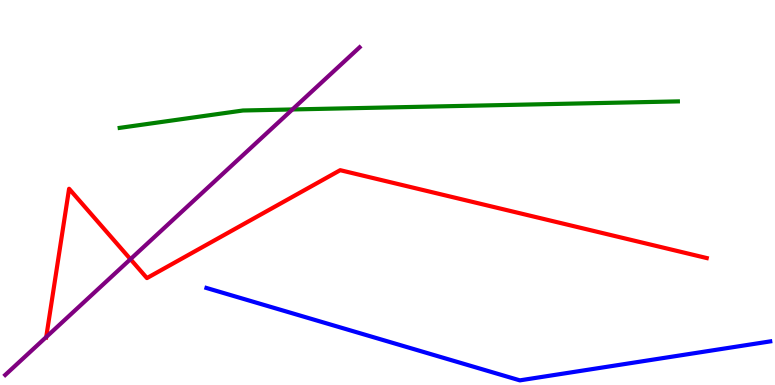[{'lines': ['blue', 'red'], 'intersections': []}, {'lines': ['green', 'red'], 'intersections': []}, {'lines': ['purple', 'red'], 'intersections': [{'x': 0.596, 'y': 1.25}, {'x': 1.68, 'y': 3.27}]}, {'lines': ['blue', 'green'], 'intersections': []}, {'lines': ['blue', 'purple'], 'intersections': []}, {'lines': ['green', 'purple'], 'intersections': [{'x': 3.77, 'y': 7.16}]}]